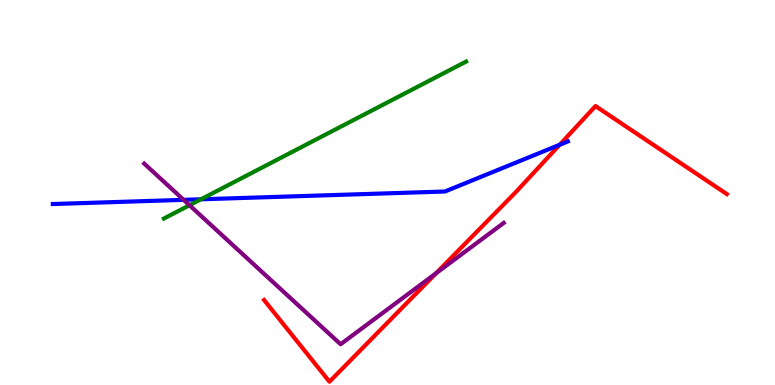[{'lines': ['blue', 'red'], 'intersections': [{'x': 7.22, 'y': 6.24}]}, {'lines': ['green', 'red'], 'intersections': []}, {'lines': ['purple', 'red'], 'intersections': [{'x': 5.63, 'y': 2.9}]}, {'lines': ['blue', 'green'], 'intersections': [{'x': 2.59, 'y': 4.82}]}, {'lines': ['blue', 'purple'], 'intersections': [{'x': 2.37, 'y': 4.81}]}, {'lines': ['green', 'purple'], 'intersections': [{'x': 2.45, 'y': 4.67}]}]